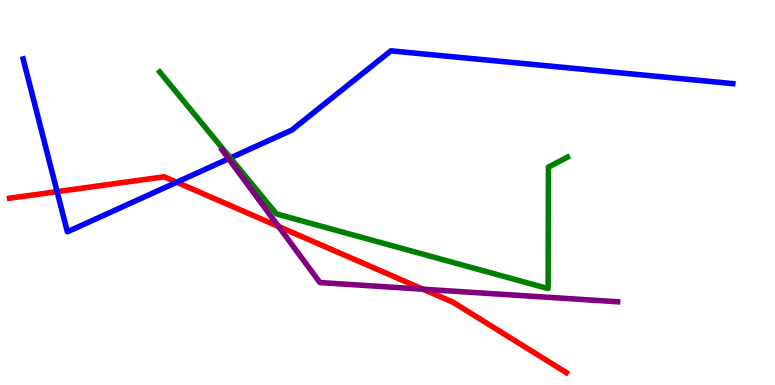[{'lines': ['blue', 'red'], 'intersections': [{'x': 0.737, 'y': 5.02}, {'x': 2.28, 'y': 5.27}]}, {'lines': ['green', 'red'], 'intersections': []}, {'lines': ['purple', 'red'], 'intersections': [{'x': 3.59, 'y': 4.12}, {'x': 5.46, 'y': 2.49}]}, {'lines': ['blue', 'green'], 'intersections': [{'x': 2.97, 'y': 5.9}]}, {'lines': ['blue', 'purple'], 'intersections': [{'x': 2.95, 'y': 5.88}]}, {'lines': ['green', 'purple'], 'intersections': []}]